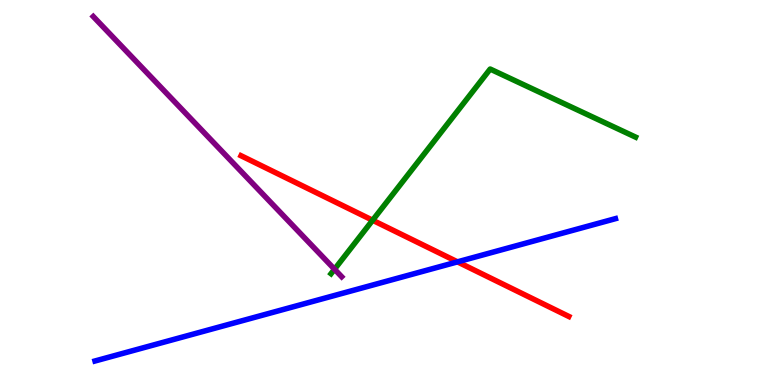[{'lines': ['blue', 'red'], 'intersections': [{'x': 5.9, 'y': 3.2}]}, {'lines': ['green', 'red'], 'intersections': [{'x': 4.81, 'y': 4.28}]}, {'lines': ['purple', 'red'], 'intersections': []}, {'lines': ['blue', 'green'], 'intersections': []}, {'lines': ['blue', 'purple'], 'intersections': []}, {'lines': ['green', 'purple'], 'intersections': [{'x': 4.32, 'y': 3.01}]}]